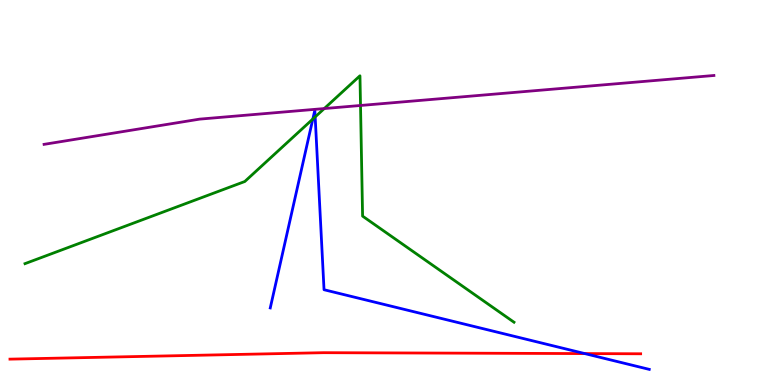[{'lines': ['blue', 'red'], 'intersections': [{'x': 7.55, 'y': 0.816}]}, {'lines': ['green', 'red'], 'intersections': []}, {'lines': ['purple', 'red'], 'intersections': []}, {'lines': ['blue', 'green'], 'intersections': [{'x': 4.04, 'y': 6.91}, {'x': 4.07, 'y': 6.96}]}, {'lines': ['blue', 'purple'], 'intersections': []}, {'lines': ['green', 'purple'], 'intersections': [{'x': 4.18, 'y': 7.18}, {'x': 4.65, 'y': 7.26}]}]